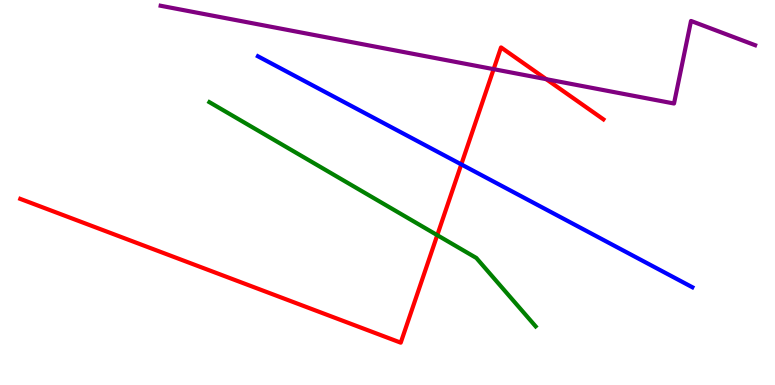[{'lines': ['blue', 'red'], 'intersections': [{'x': 5.95, 'y': 5.73}]}, {'lines': ['green', 'red'], 'intersections': [{'x': 5.64, 'y': 3.89}]}, {'lines': ['purple', 'red'], 'intersections': [{'x': 6.37, 'y': 8.2}, {'x': 7.05, 'y': 7.94}]}, {'lines': ['blue', 'green'], 'intersections': []}, {'lines': ['blue', 'purple'], 'intersections': []}, {'lines': ['green', 'purple'], 'intersections': []}]